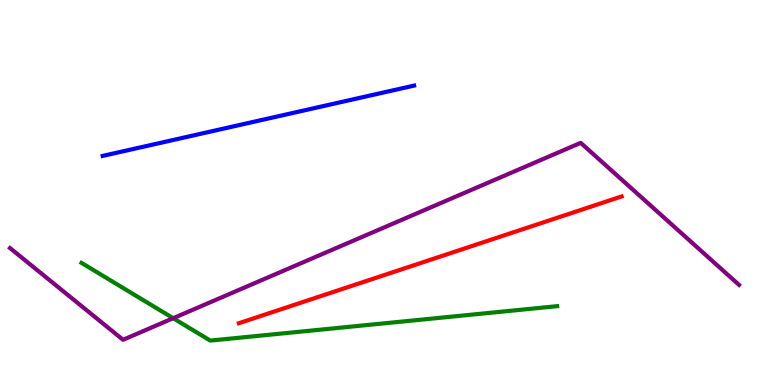[{'lines': ['blue', 'red'], 'intersections': []}, {'lines': ['green', 'red'], 'intersections': []}, {'lines': ['purple', 'red'], 'intersections': []}, {'lines': ['blue', 'green'], 'intersections': []}, {'lines': ['blue', 'purple'], 'intersections': []}, {'lines': ['green', 'purple'], 'intersections': [{'x': 2.23, 'y': 1.73}]}]